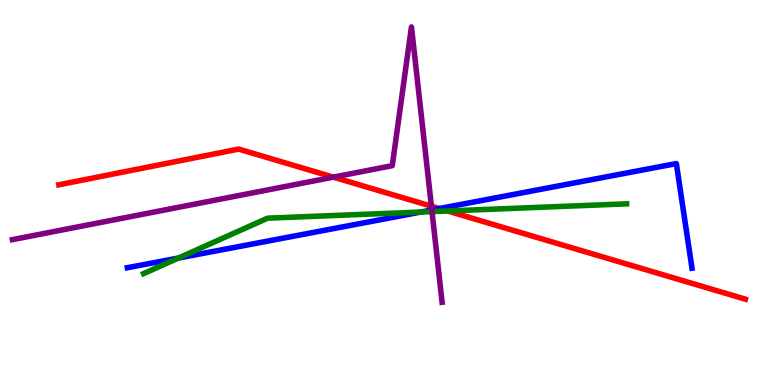[{'lines': ['blue', 'red'], 'intersections': [{'x': 5.67, 'y': 4.58}]}, {'lines': ['green', 'red'], 'intersections': [{'x': 5.78, 'y': 4.52}]}, {'lines': ['purple', 'red'], 'intersections': [{'x': 4.3, 'y': 5.4}, {'x': 5.57, 'y': 4.64}]}, {'lines': ['blue', 'green'], 'intersections': [{'x': 2.3, 'y': 3.3}, {'x': 5.43, 'y': 4.49}]}, {'lines': ['blue', 'purple'], 'intersections': [{'x': 5.57, 'y': 4.55}]}, {'lines': ['green', 'purple'], 'intersections': [{'x': 5.57, 'y': 4.5}]}]